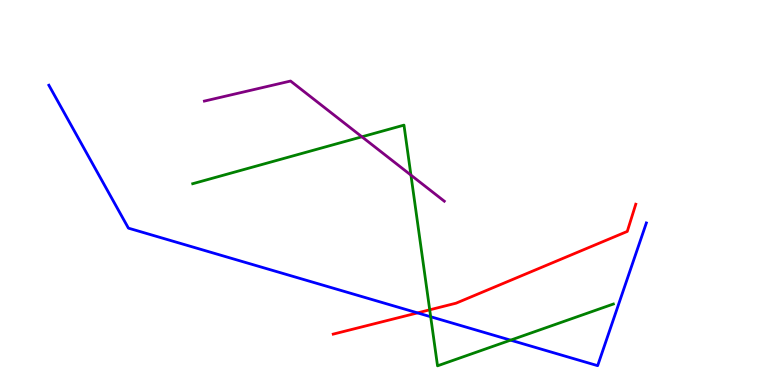[{'lines': ['blue', 'red'], 'intersections': [{'x': 5.39, 'y': 1.87}]}, {'lines': ['green', 'red'], 'intersections': [{'x': 5.54, 'y': 1.95}]}, {'lines': ['purple', 'red'], 'intersections': []}, {'lines': ['blue', 'green'], 'intersections': [{'x': 5.56, 'y': 1.77}, {'x': 6.59, 'y': 1.16}]}, {'lines': ['blue', 'purple'], 'intersections': []}, {'lines': ['green', 'purple'], 'intersections': [{'x': 4.67, 'y': 6.45}, {'x': 5.3, 'y': 5.45}]}]